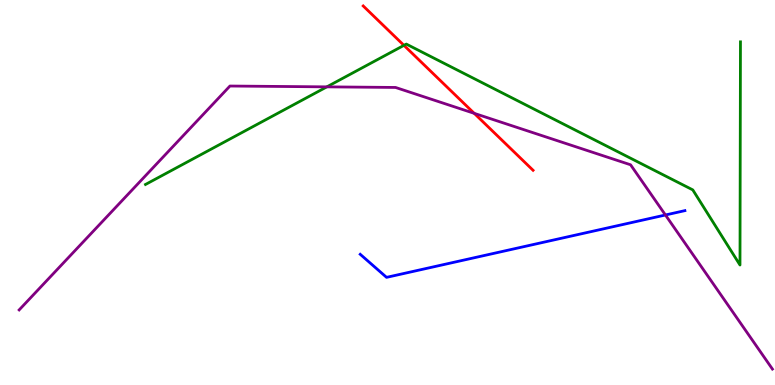[{'lines': ['blue', 'red'], 'intersections': []}, {'lines': ['green', 'red'], 'intersections': [{'x': 5.21, 'y': 8.82}]}, {'lines': ['purple', 'red'], 'intersections': [{'x': 6.12, 'y': 7.06}]}, {'lines': ['blue', 'green'], 'intersections': []}, {'lines': ['blue', 'purple'], 'intersections': [{'x': 8.59, 'y': 4.42}]}, {'lines': ['green', 'purple'], 'intersections': [{'x': 4.22, 'y': 7.74}]}]